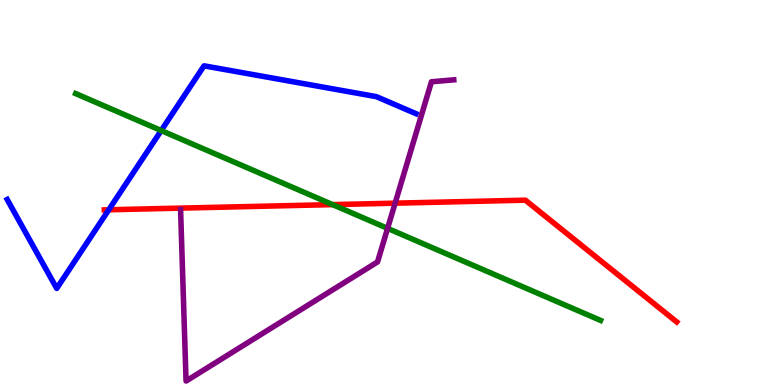[{'lines': ['blue', 'red'], 'intersections': [{'x': 1.4, 'y': 4.55}]}, {'lines': ['green', 'red'], 'intersections': [{'x': 4.29, 'y': 4.69}]}, {'lines': ['purple', 'red'], 'intersections': [{'x': 5.1, 'y': 4.72}]}, {'lines': ['blue', 'green'], 'intersections': [{'x': 2.08, 'y': 6.61}]}, {'lines': ['blue', 'purple'], 'intersections': []}, {'lines': ['green', 'purple'], 'intersections': [{'x': 5.0, 'y': 4.07}]}]